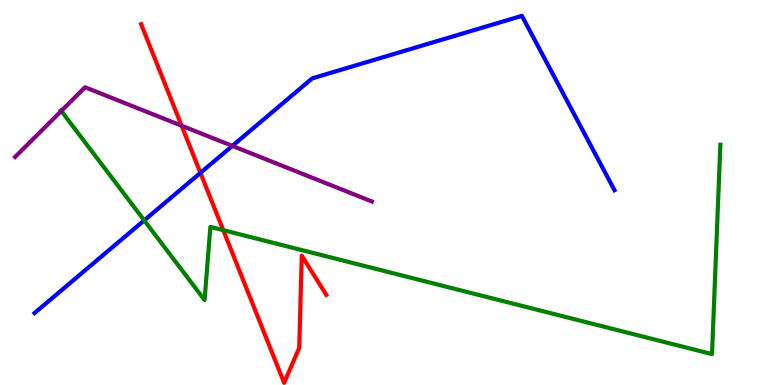[{'lines': ['blue', 'red'], 'intersections': [{'x': 2.59, 'y': 5.51}]}, {'lines': ['green', 'red'], 'intersections': [{'x': 2.88, 'y': 4.02}]}, {'lines': ['purple', 'red'], 'intersections': [{'x': 2.34, 'y': 6.73}]}, {'lines': ['blue', 'green'], 'intersections': [{'x': 1.86, 'y': 4.28}]}, {'lines': ['blue', 'purple'], 'intersections': [{'x': 3.0, 'y': 6.21}]}, {'lines': ['green', 'purple'], 'intersections': [{'x': 0.791, 'y': 7.12}]}]